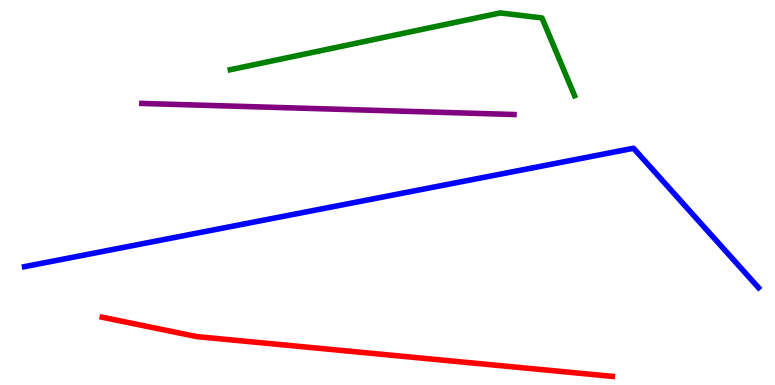[{'lines': ['blue', 'red'], 'intersections': []}, {'lines': ['green', 'red'], 'intersections': []}, {'lines': ['purple', 'red'], 'intersections': []}, {'lines': ['blue', 'green'], 'intersections': []}, {'lines': ['blue', 'purple'], 'intersections': []}, {'lines': ['green', 'purple'], 'intersections': []}]